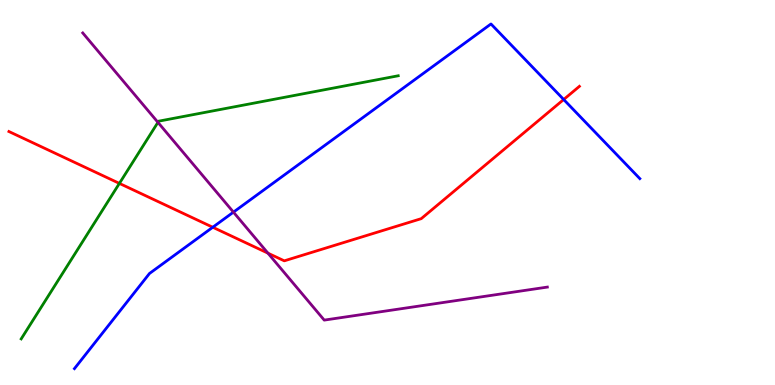[{'lines': ['blue', 'red'], 'intersections': [{'x': 2.75, 'y': 4.1}, {'x': 7.27, 'y': 7.42}]}, {'lines': ['green', 'red'], 'intersections': [{'x': 1.54, 'y': 5.24}]}, {'lines': ['purple', 'red'], 'intersections': [{'x': 3.46, 'y': 3.42}]}, {'lines': ['blue', 'green'], 'intersections': []}, {'lines': ['blue', 'purple'], 'intersections': [{'x': 3.01, 'y': 4.49}]}, {'lines': ['green', 'purple'], 'intersections': [{'x': 2.04, 'y': 6.82}]}]